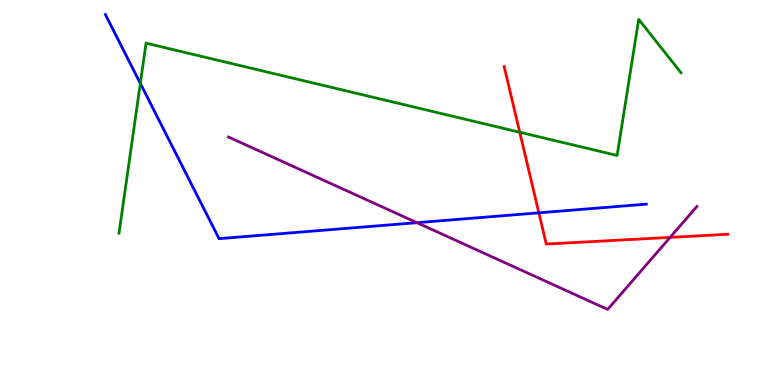[{'lines': ['blue', 'red'], 'intersections': [{'x': 6.95, 'y': 4.47}]}, {'lines': ['green', 'red'], 'intersections': [{'x': 6.71, 'y': 6.57}]}, {'lines': ['purple', 'red'], 'intersections': [{'x': 8.65, 'y': 3.83}]}, {'lines': ['blue', 'green'], 'intersections': [{'x': 1.81, 'y': 7.83}]}, {'lines': ['blue', 'purple'], 'intersections': [{'x': 5.38, 'y': 4.22}]}, {'lines': ['green', 'purple'], 'intersections': []}]